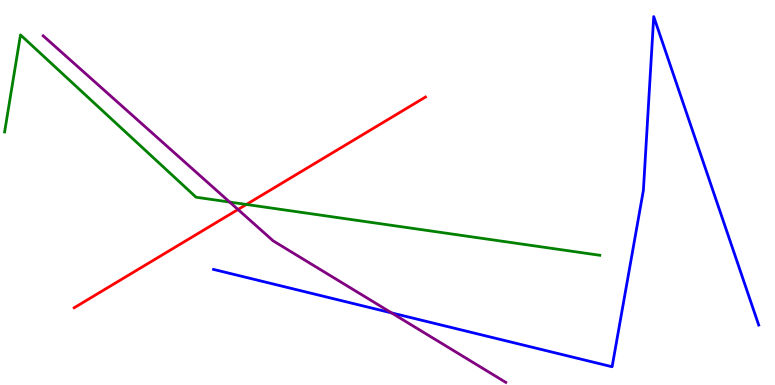[{'lines': ['blue', 'red'], 'intersections': []}, {'lines': ['green', 'red'], 'intersections': [{'x': 3.18, 'y': 4.69}]}, {'lines': ['purple', 'red'], 'intersections': [{'x': 3.07, 'y': 4.56}]}, {'lines': ['blue', 'green'], 'intersections': []}, {'lines': ['blue', 'purple'], 'intersections': [{'x': 5.05, 'y': 1.87}]}, {'lines': ['green', 'purple'], 'intersections': [{'x': 2.96, 'y': 4.75}]}]